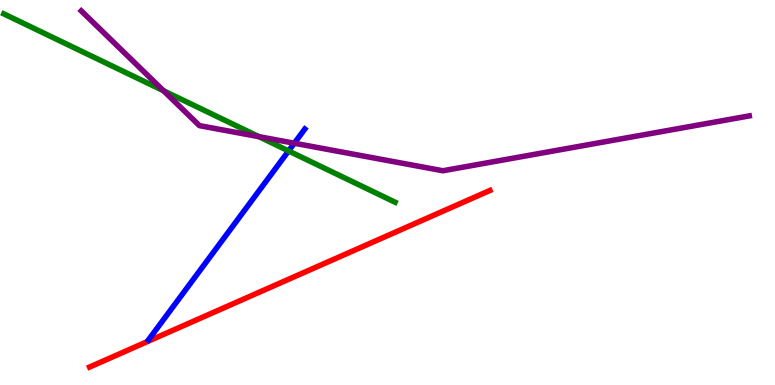[{'lines': ['blue', 'red'], 'intersections': []}, {'lines': ['green', 'red'], 'intersections': []}, {'lines': ['purple', 'red'], 'intersections': []}, {'lines': ['blue', 'green'], 'intersections': [{'x': 3.72, 'y': 6.08}]}, {'lines': ['blue', 'purple'], 'intersections': [{'x': 3.8, 'y': 6.28}]}, {'lines': ['green', 'purple'], 'intersections': [{'x': 2.11, 'y': 7.64}, {'x': 3.34, 'y': 6.45}]}]